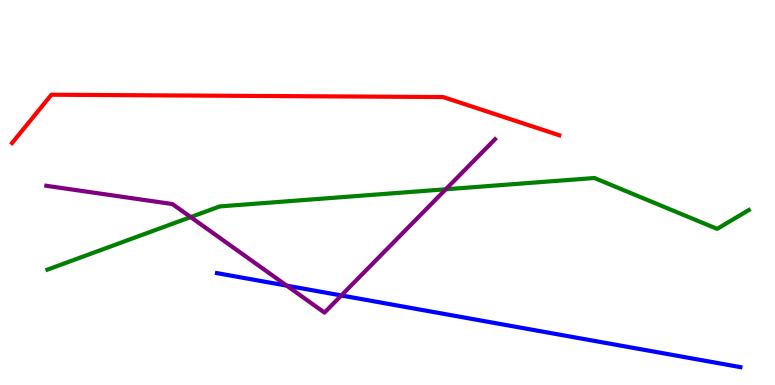[{'lines': ['blue', 'red'], 'intersections': []}, {'lines': ['green', 'red'], 'intersections': []}, {'lines': ['purple', 'red'], 'intersections': []}, {'lines': ['blue', 'green'], 'intersections': []}, {'lines': ['blue', 'purple'], 'intersections': [{'x': 3.7, 'y': 2.58}, {'x': 4.4, 'y': 2.33}]}, {'lines': ['green', 'purple'], 'intersections': [{'x': 2.46, 'y': 4.36}, {'x': 5.75, 'y': 5.08}]}]